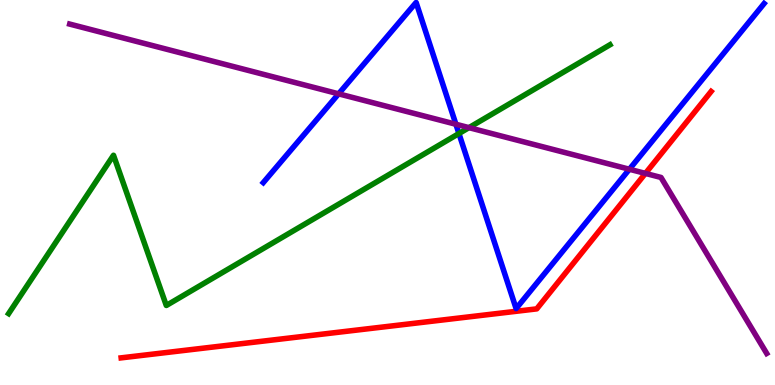[{'lines': ['blue', 'red'], 'intersections': []}, {'lines': ['green', 'red'], 'intersections': []}, {'lines': ['purple', 'red'], 'intersections': [{'x': 8.33, 'y': 5.5}]}, {'lines': ['blue', 'green'], 'intersections': [{'x': 5.92, 'y': 6.53}]}, {'lines': ['blue', 'purple'], 'intersections': [{'x': 4.37, 'y': 7.56}, {'x': 5.88, 'y': 6.77}, {'x': 8.12, 'y': 5.6}]}, {'lines': ['green', 'purple'], 'intersections': [{'x': 6.05, 'y': 6.68}]}]